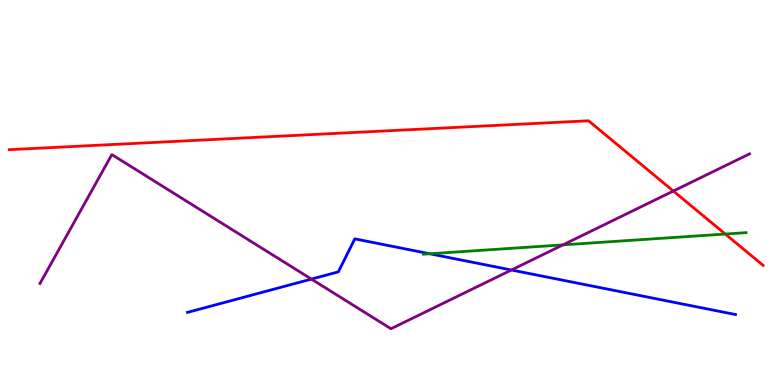[{'lines': ['blue', 'red'], 'intersections': []}, {'lines': ['green', 'red'], 'intersections': [{'x': 9.36, 'y': 3.92}]}, {'lines': ['purple', 'red'], 'intersections': [{'x': 8.69, 'y': 5.04}]}, {'lines': ['blue', 'green'], 'intersections': [{'x': 5.55, 'y': 3.41}]}, {'lines': ['blue', 'purple'], 'intersections': [{'x': 4.02, 'y': 2.75}, {'x': 6.6, 'y': 2.99}]}, {'lines': ['green', 'purple'], 'intersections': [{'x': 7.26, 'y': 3.64}]}]